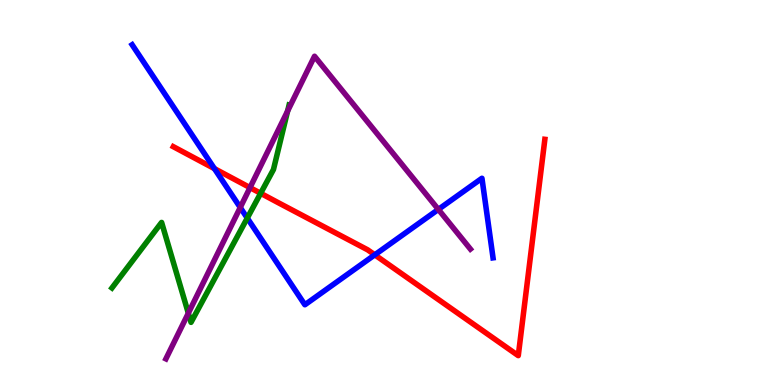[{'lines': ['blue', 'red'], 'intersections': [{'x': 2.77, 'y': 5.62}, {'x': 4.84, 'y': 3.38}]}, {'lines': ['green', 'red'], 'intersections': [{'x': 3.36, 'y': 4.98}]}, {'lines': ['purple', 'red'], 'intersections': [{'x': 3.23, 'y': 5.13}]}, {'lines': ['blue', 'green'], 'intersections': [{'x': 3.19, 'y': 4.34}]}, {'lines': ['blue', 'purple'], 'intersections': [{'x': 3.1, 'y': 4.61}, {'x': 5.66, 'y': 4.56}]}, {'lines': ['green', 'purple'], 'intersections': [{'x': 2.43, 'y': 1.87}, {'x': 3.71, 'y': 7.12}]}]